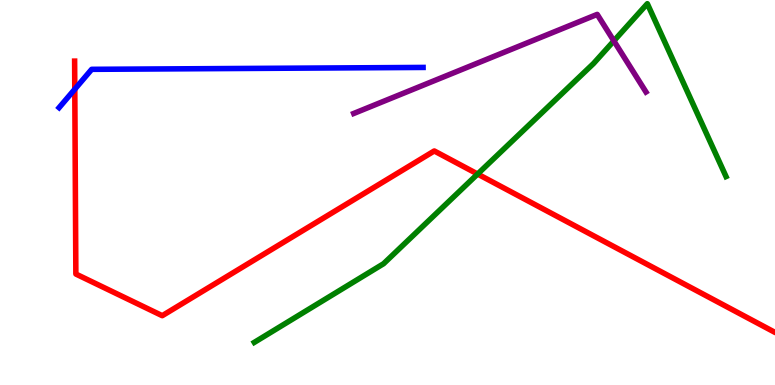[{'lines': ['blue', 'red'], 'intersections': [{'x': 0.965, 'y': 7.68}]}, {'lines': ['green', 'red'], 'intersections': [{'x': 6.16, 'y': 5.48}]}, {'lines': ['purple', 'red'], 'intersections': []}, {'lines': ['blue', 'green'], 'intersections': []}, {'lines': ['blue', 'purple'], 'intersections': []}, {'lines': ['green', 'purple'], 'intersections': [{'x': 7.92, 'y': 8.94}]}]